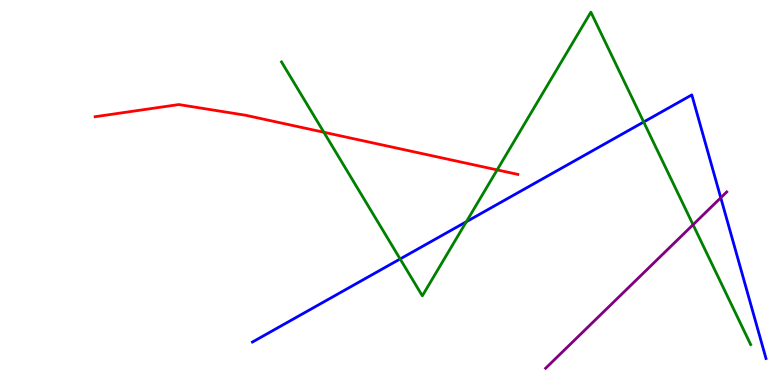[{'lines': ['blue', 'red'], 'intersections': []}, {'lines': ['green', 'red'], 'intersections': [{'x': 4.18, 'y': 6.56}, {'x': 6.41, 'y': 5.59}]}, {'lines': ['purple', 'red'], 'intersections': []}, {'lines': ['blue', 'green'], 'intersections': [{'x': 5.16, 'y': 3.27}, {'x': 6.02, 'y': 4.24}, {'x': 8.31, 'y': 6.83}]}, {'lines': ['blue', 'purple'], 'intersections': [{'x': 9.3, 'y': 4.86}]}, {'lines': ['green', 'purple'], 'intersections': [{'x': 8.94, 'y': 4.16}]}]